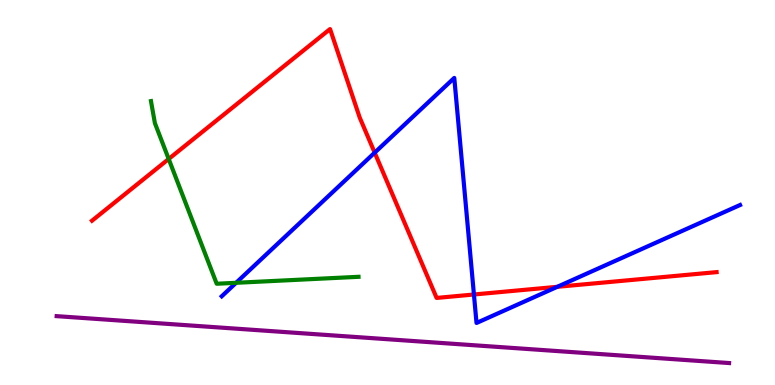[{'lines': ['blue', 'red'], 'intersections': [{'x': 4.83, 'y': 6.03}, {'x': 6.12, 'y': 2.35}, {'x': 7.19, 'y': 2.55}]}, {'lines': ['green', 'red'], 'intersections': [{'x': 2.18, 'y': 5.87}]}, {'lines': ['purple', 'red'], 'intersections': []}, {'lines': ['blue', 'green'], 'intersections': [{'x': 3.05, 'y': 2.65}]}, {'lines': ['blue', 'purple'], 'intersections': []}, {'lines': ['green', 'purple'], 'intersections': []}]